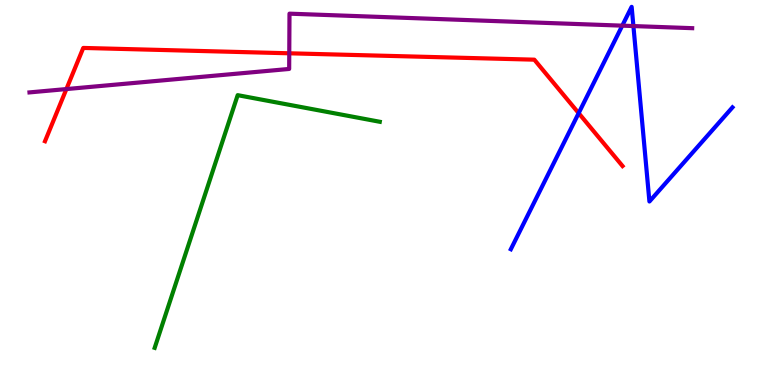[{'lines': ['blue', 'red'], 'intersections': [{'x': 7.47, 'y': 7.06}]}, {'lines': ['green', 'red'], 'intersections': []}, {'lines': ['purple', 'red'], 'intersections': [{'x': 0.857, 'y': 7.69}, {'x': 3.73, 'y': 8.62}]}, {'lines': ['blue', 'green'], 'intersections': []}, {'lines': ['blue', 'purple'], 'intersections': [{'x': 8.03, 'y': 9.33}, {'x': 8.17, 'y': 9.32}]}, {'lines': ['green', 'purple'], 'intersections': []}]